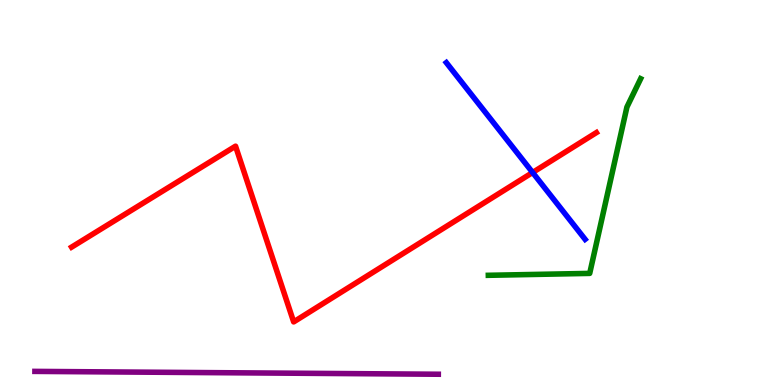[{'lines': ['blue', 'red'], 'intersections': [{'x': 6.87, 'y': 5.52}]}, {'lines': ['green', 'red'], 'intersections': []}, {'lines': ['purple', 'red'], 'intersections': []}, {'lines': ['blue', 'green'], 'intersections': []}, {'lines': ['blue', 'purple'], 'intersections': []}, {'lines': ['green', 'purple'], 'intersections': []}]